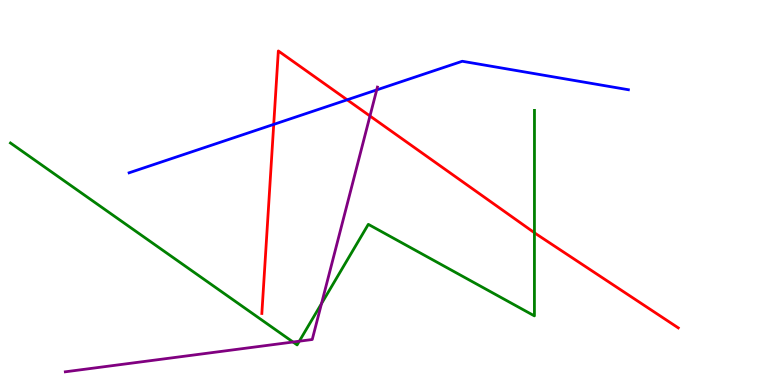[{'lines': ['blue', 'red'], 'intersections': [{'x': 3.53, 'y': 6.77}, {'x': 4.48, 'y': 7.41}]}, {'lines': ['green', 'red'], 'intersections': [{'x': 6.9, 'y': 3.95}]}, {'lines': ['purple', 'red'], 'intersections': [{'x': 4.77, 'y': 6.99}]}, {'lines': ['blue', 'green'], 'intersections': []}, {'lines': ['blue', 'purple'], 'intersections': [{'x': 4.86, 'y': 7.66}]}, {'lines': ['green', 'purple'], 'intersections': [{'x': 3.78, 'y': 1.12}, {'x': 3.86, 'y': 1.14}, {'x': 4.15, 'y': 2.11}]}]